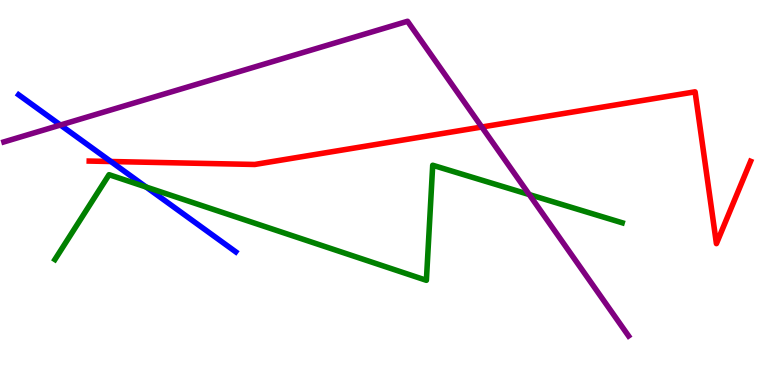[{'lines': ['blue', 'red'], 'intersections': [{'x': 1.43, 'y': 5.8}]}, {'lines': ['green', 'red'], 'intersections': []}, {'lines': ['purple', 'red'], 'intersections': [{'x': 6.22, 'y': 6.7}]}, {'lines': ['blue', 'green'], 'intersections': [{'x': 1.89, 'y': 5.14}]}, {'lines': ['blue', 'purple'], 'intersections': [{'x': 0.78, 'y': 6.75}]}, {'lines': ['green', 'purple'], 'intersections': [{'x': 6.83, 'y': 4.95}]}]